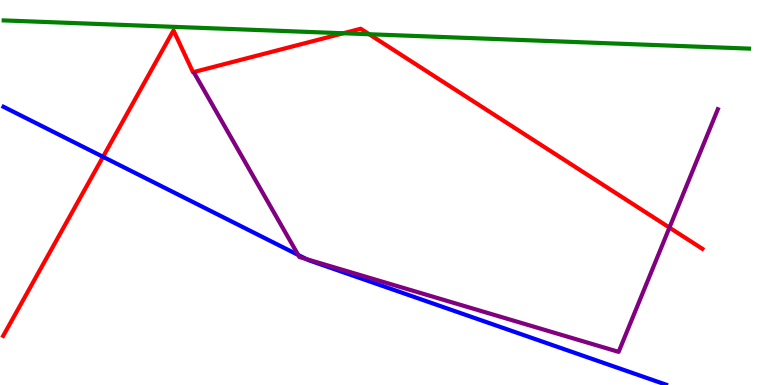[{'lines': ['blue', 'red'], 'intersections': [{'x': 1.33, 'y': 5.93}]}, {'lines': ['green', 'red'], 'intersections': [{'x': 4.43, 'y': 9.14}, {'x': 4.76, 'y': 9.11}]}, {'lines': ['purple', 'red'], 'intersections': [{'x': 8.64, 'y': 4.09}]}, {'lines': ['blue', 'green'], 'intersections': []}, {'lines': ['blue', 'purple'], 'intersections': [{'x': 3.85, 'y': 3.38}, {'x': 3.96, 'y': 3.27}]}, {'lines': ['green', 'purple'], 'intersections': []}]